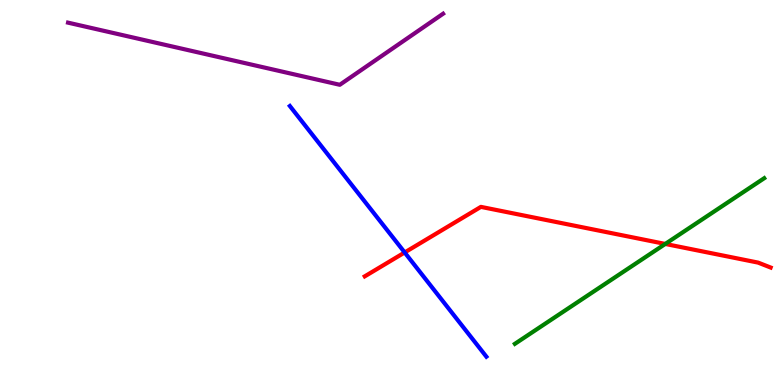[{'lines': ['blue', 'red'], 'intersections': [{'x': 5.22, 'y': 3.44}]}, {'lines': ['green', 'red'], 'intersections': [{'x': 8.58, 'y': 3.66}]}, {'lines': ['purple', 'red'], 'intersections': []}, {'lines': ['blue', 'green'], 'intersections': []}, {'lines': ['blue', 'purple'], 'intersections': []}, {'lines': ['green', 'purple'], 'intersections': []}]